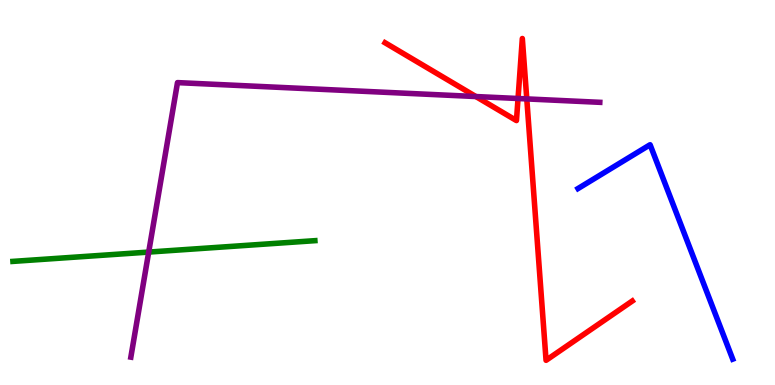[{'lines': ['blue', 'red'], 'intersections': []}, {'lines': ['green', 'red'], 'intersections': []}, {'lines': ['purple', 'red'], 'intersections': [{'x': 6.14, 'y': 7.49}, {'x': 6.68, 'y': 7.44}, {'x': 6.8, 'y': 7.43}]}, {'lines': ['blue', 'green'], 'intersections': []}, {'lines': ['blue', 'purple'], 'intersections': []}, {'lines': ['green', 'purple'], 'intersections': [{'x': 1.92, 'y': 3.45}]}]